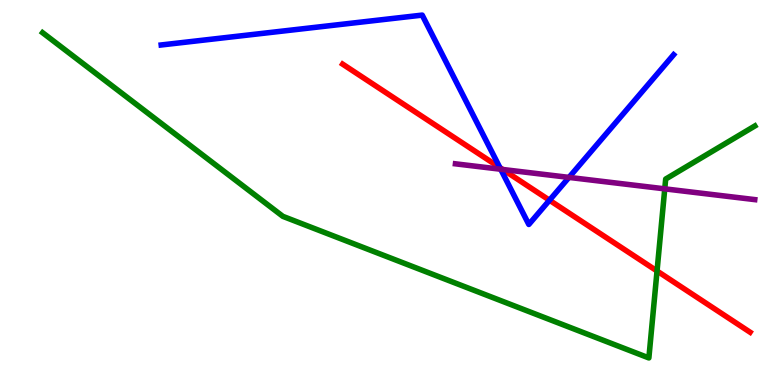[{'lines': ['blue', 'red'], 'intersections': [{'x': 6.45, 'y': 5.65}, {'x': 7.09, 'y': 4.8}]}, {'lines': ['green', 'red'], 'intersections': [{'x': 8.48, 'y': 2.96}]}, {'lines': ['purple', 'red'], 'intersections': [{'x': 6.49, 'y': 5.6}]}, {'lines': ['blue', 'green'], 'intersections': []}, {'lines': ['blue', 'purple'], 'intersections': [{'x': 6.46, 'y': 5.6}, {'x': 7.34, 'y': 5.39}]}, {'lines': ['green', 'purple'], 'intersections': [{'x': 8.58, 'y': 5.09}]}]